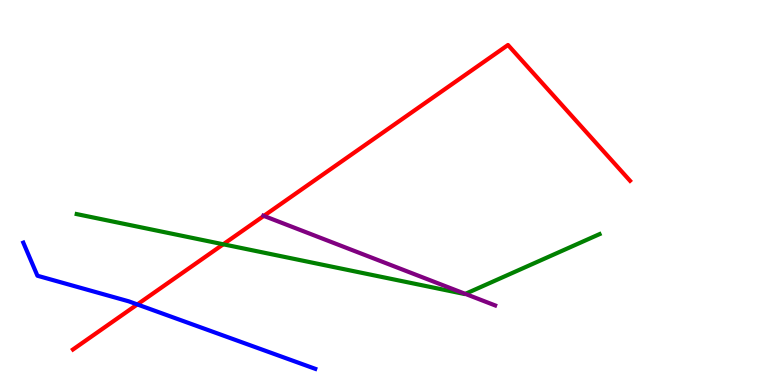[{'lines': ['blue', 'red'], 'intersections': [{'x': 1.77, 'y': 2.09}]}, {'lines': ['green', 'red'], 'intersections': [{'x': 2.88, 'y': 3.65}]}, {'lines': ['purple', 'red'], 'intersections': [{'x': 3.4, 'y': 4.39}]}, {'lines': ['blue', 'green'], 'intersections': []}, {'lines': ['blue', 'purple'], 'intersections': []}, {'lines': ['green', 'purple'], 'intersections': [{'x': 6.0, 'y': 2.37}]}]